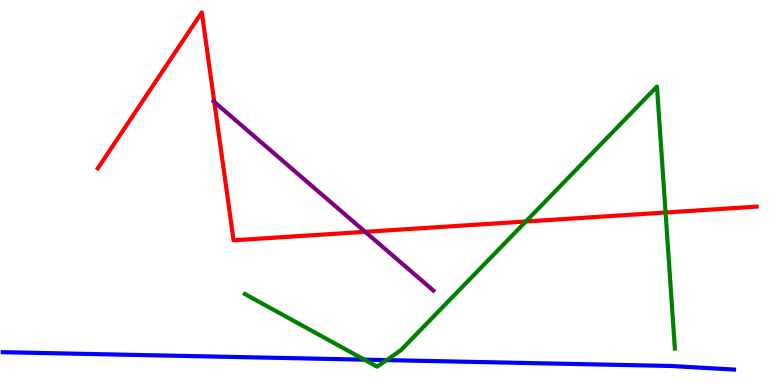[{'lines': ['blue', 'red'], 'intersections': []}, {'lines': ['green', 'red'], 'intersections': [{'x': 6.79, 'y': 4.25}, {'x': 8.59, 'y': 4.48}]}, {'lines': ['purple', 'red'], 'intersections': [{'x': 2.76, 'y': 7.35}, {'x': 4.71, 'y': 3.98}]}, {'lines': ['blue', 'green'], 'intersections': [{'x': 4.7, 'y': 0.658}, {'x': 4.99, 'y': 0.647}]}, {'lines': ['blue', 'purple'], 'intersections': []}, {'lines': ['green', 'purple'], 'intersections': []}]